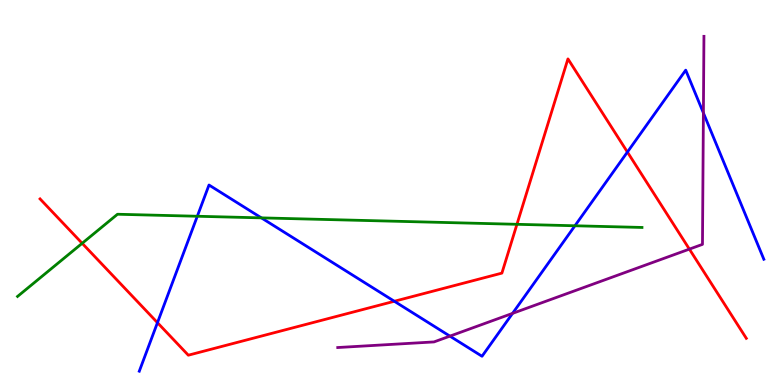[{'lines': ['blue', 'red'], 'intersections': [{'x': 2.03, 'y': 1.62}, {'x': 5.09, 'y': 2.17}, {'x': 8.1, 'y': 6.05}]}, {'lines': ['green', 'red'], 'intersections': [{'x': 1.06, 'y': 3.68}, {'x': 6.67, 'y': 4.17}]}, {'lines': ['purple', 'red'], 'intersections': [{'x': 8.9, 'y': 3.53}]}, {'lines': ['blue', 'green'], 'intersections': [{'x': 2.55, 'y': 4.38}, {'x': 3.37, 'y': 4.34}, {'x': 7.42, 'y': 4.14}]}, {'lines': ['blue', 'purple'], 'intersections': [{'x': 5.81, 'y': 1.27}, {'x': 6.61, 'y': 1.86}, {'x': 9.08, 'y': 7.07}]}, {'lines': ['green', 'purple'], 'intersections': []}]